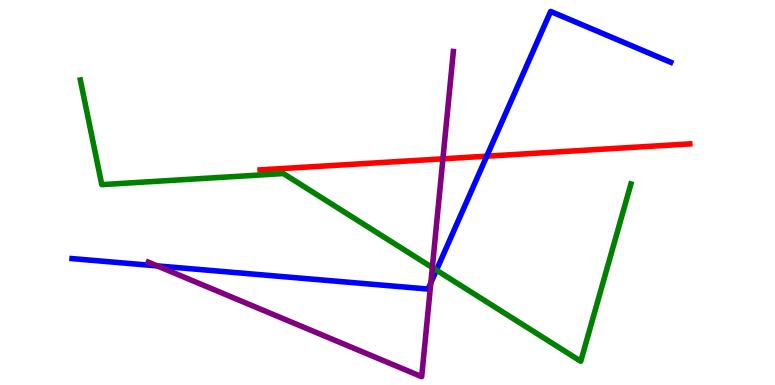[{'lines': ['blue', 'red'], 'intersections': [{'x': 6.28, 'y': 5.94}]}, {'lines': ['green', 'red'], 'intersections': []}, {'lines': ['purple', 'red'], 'intersections': [{'x': 5.71, 'y': 5.87}]}, {'lines': ['blue', 'green'], 'intersections': [{'x': 5.63, 'y': 2.98}]}, {'lines': ['blue', 'purple'], 'intersections': [{'x': 2.03, 'y': 3.09}, {'x': 5.56, 'y': 2.65}]}, {'lines': ['green', 'purple'], 'intersections': [{'x': 5.58, 'y': 3.05}]}]